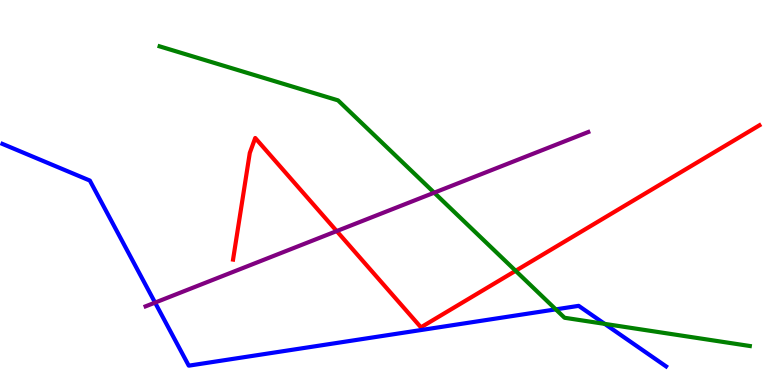[{'lines': ['blue', 'red'], 'intersections': []}, {'lines': ['green', 'red'], 'intersections': [{'x': 6.65, 'y': 2.97}]}, {'lines': ['purple', 'red'], 'intersections': [{'x': 4.34, 'y': 4.0}]}, {'lines': ['blue', 'green'], 'intersections': [{'x': 7.17, 'y': 1.96}, {'x': 7.8, 'y': 1.59}]}, {'lines': ['blue', 'purple'], 'intersections': [{'x': 2.0, 'y': 2.14}]}, {'lines': ['green', 'purple'], 'intersections': [{'x': 5.6, 'y': 5.0}]}]